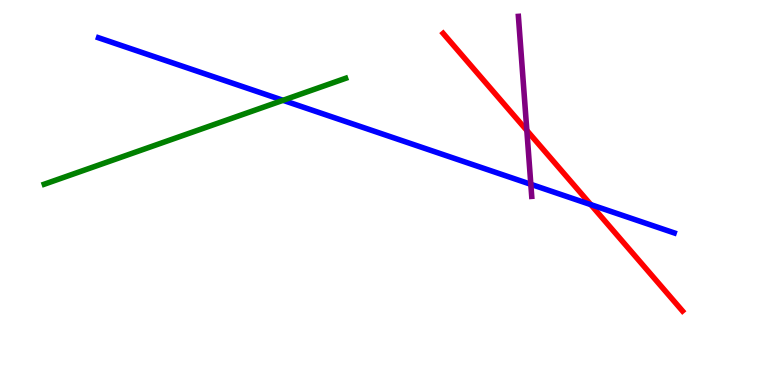[{'lines': ['blue', 'red'], 'intersections': [{'x': 7.62, 'y': 4.68}]}, {'lines': ['green', 'red'], 'intersections': []}, {'lines': ['purple', 'red'], 'intersections': [{'x': 6.8, 'y': 6.61}]}, {'lines': ['blue', 'green'], 'intersections': [{'x': 3.65, 'y': 7.39}]}, {'lines': ['blue', 'purple'], 'intersections': [{'x': 6.85, 'y': 5.21}]}, {'lines': ['green', 'purple'], 'intersections': []}]